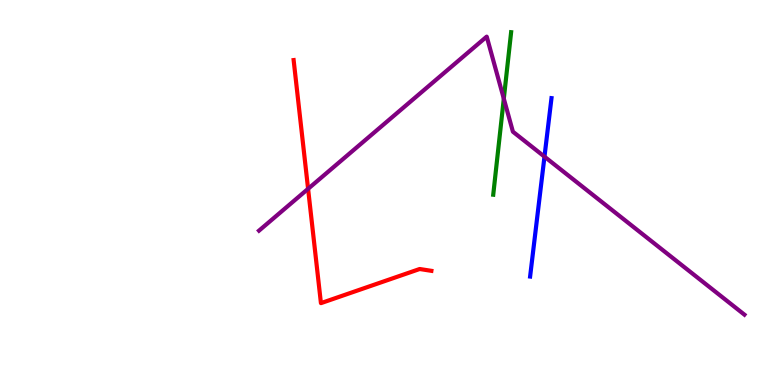[{'lines': ['blue', 'red'], 'intersections': []}, {'lines': ['green', 'red'], 'intersections': []}, {'lines': ['purple', 'red'], 'intersections': [{'x': 3.98, 'y': 5.1}]}, {'lines': ['blue', 'green'], 'intersections': []}, {'lines': ['blue', 'purple'], 'intersections': [{'x': 7.03, 'y': 5.93}]}, {'lines': ['green', 'purple'], 'intersections': [{'x': 6.5, 'y': 7.44}]}]